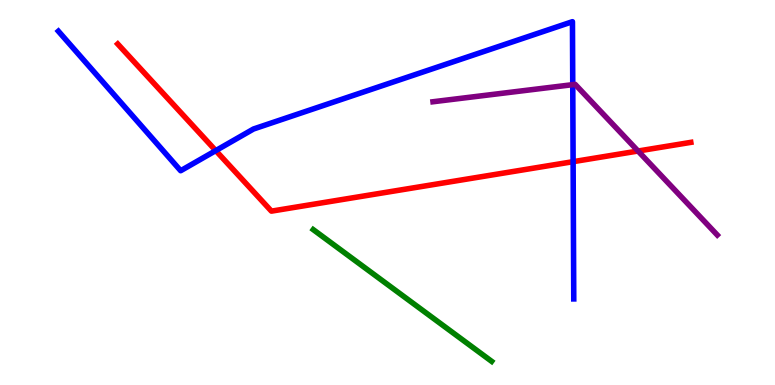[{'lines': ['blue', 'red'], 'intersections': [{'x': 2.78, 'y': 6.09}, {'x': 7.4, 'y': 5.8}]}, {'lines': ['green', 'red'], 'intersections': []}, {'lines': ['purple', 'red'], 'intersections': [{'x': 8.23, 'y': 6.08}]}, {'lines': ['blue', 'green'], 'intersections': []}, {'lines': ['blue', 'purple'], 'intersections': [{'x': 7.39, 'y': 7.8}]}, {'lines': ['green', 'purple'], 'intersections': []}]